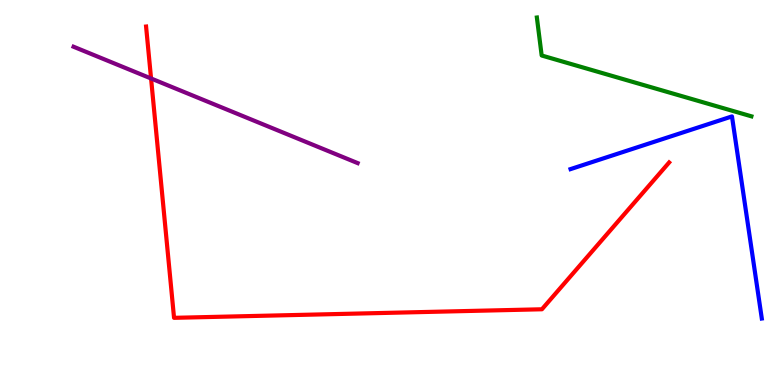[{'lines': ['blue', 'red'], 'intersections': []}, {'lines': ['green', 'red'], 'intersections': []}, {'lines': ['purple', 'red'], 'intersections': [{'x': 1.95, 'y': 7.96}]}, {'lines': ['blue', 'green'], 'intersections': []}, {'lines': ['blue', 'purple'], 'intersections': []}, {'lines': ['green', 'purple'], 'intersections': []}]